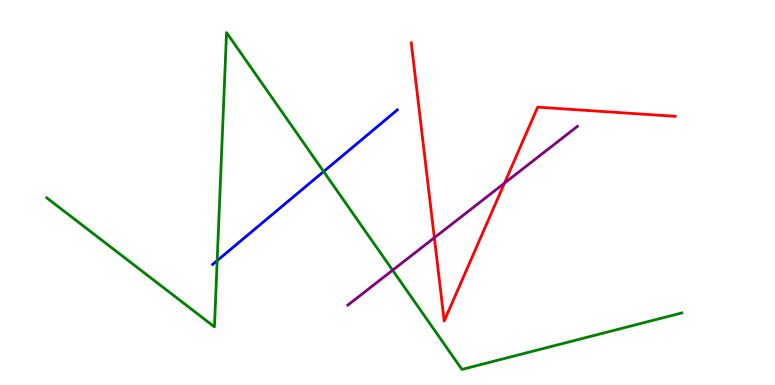[{'lines': ['blue', 'red'], 'intersections': []}, {'lines': ['green', 'red'], 'intersections': []}, {'lines': ['purple', 'red'], 'intersections': [{'x': 5.6, 'y': 3.83}, {'x': 6.51, 'y': 5.24}]}, {'lines': ['blue', 'green'], 'intersections': [{'x': 2.8, 'y': 3.23}, {'x': 4.18, 'y': 5.54}]}, {'lines': ['blue', 'purple'], 'intersections': []}, {'lines': ['green', 'purple'], 'intersections': [{'x': 5.07, 'y': 2.98}]}]